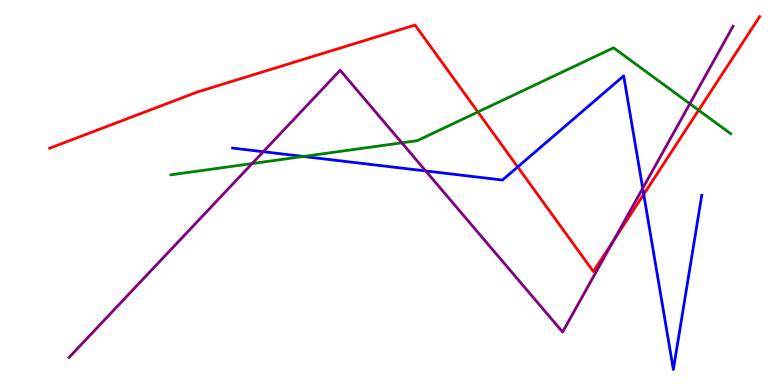[{'lines': ['blue', 'red'], 'intersections': [{'x': 6.68, 'y': 5.66}, {'x': 8.31, 'y': 4.95}]}, {'lines': ['green', 'red'], 'intersections': [{'x': 6.17, 'y': 7.09}, {'x': 9.01, 'y': 7.14}]}, {'lines': ['purple', 'red'], 'intersections': [{'x': 7.92, 'y': 3.75}]}, {'lines': ['blue', 'green'], 'intersections': [{'x': 3.91, 'y': 5.94}]}, {'lines': ['blue', 'purple'], 'intersections': [{'x': 3.4, 'y': 6.06}, {'x': 5.49, 'y': 5.56}, {'x': 8.29, 'y': 5.11}]}, {'lines': ['green', 'purple'], 'intersections': [{'x': 3.25, 'y': 5.75}, {'x': 5.18, 'y': 6.29}, {'x': 8.9, 'y': 7.31}]}]